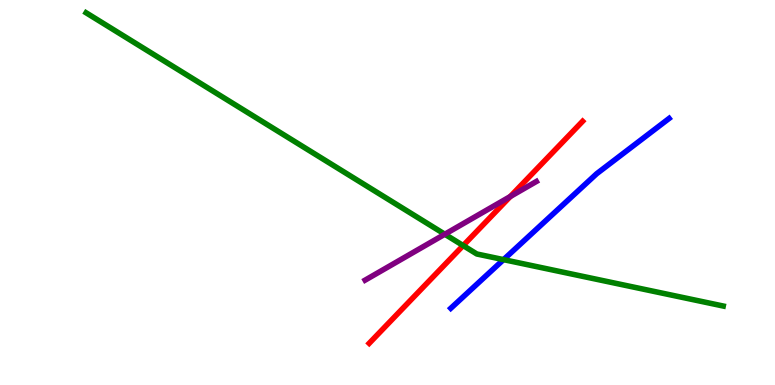[{'lines': ['blue', 'red'], 'intersections': []}, {'lines': ['green', 'red'], 'intersections': [{'x': 5.98, 'y': 3.62}]}, {'lines': ['purple', 'red'], 'intersections': [{'x': 6.58, 'y': 4.9}]}, {'lines': ['blue', 'green'], 'intersections': [{'x': 6.5, 'y': 3.26}]}, {'lines': ['blue', 'purple'], 'intersections': []}, {'lines': ['green', 'purple'], 'intersections': [{'x': 5.74, 'y': 3.92}]}]